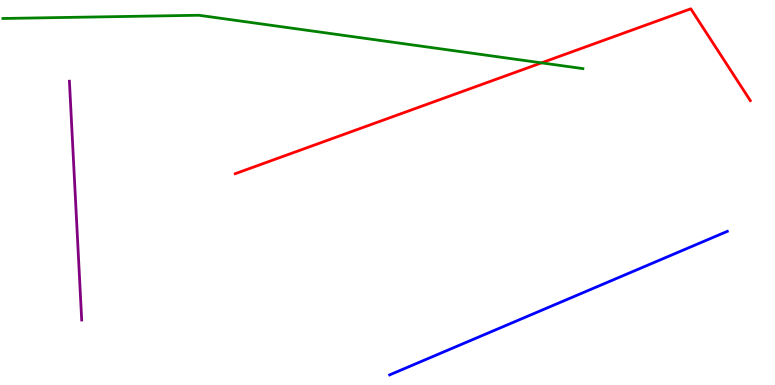[{'lines': ['blue', 'red'], 'intersections': []}, {'lines': ['green', 'red'], 'intersections': [{'x': 6.99, 'y': 8.37}]}, {'lines': ['purple', 'red'], 'intersections': []}, {'lines': ['blue', 'green'], 'intersections': []}, {'lines': ['blue', 'purple'], 'intersections': []}, {'lines': ['green', 'purple'], 'intersections': []}]